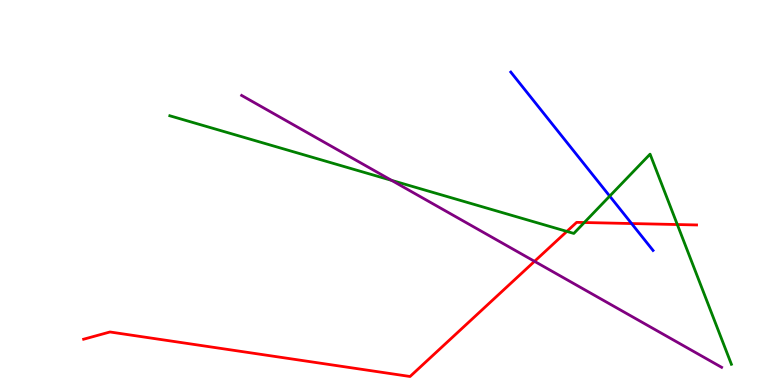[{'lines': ['blue', 'red'], 'intersections': [{'x': 8.15, 'y': 4.19}]}, {'lines': ['green', 'red'], 'intersections': [{'x': 7.31, 'y': 3.99}, {'x': 7.54, 'y': 4.22}, {'x': 8.74, 'y': 4.17}]}, {'lines': ['purple', 'red'], 'intersections': [{'x': 6.9, 'y': 3.21}]}, {'lines': ['blue', 'green'], 'intersections': [{'x': 7.87, 'y': 4.91}]}, {'lines': ['blue', 'purple'], 'intersections': []}, {'lines': ['green', 'purple'], 'intersections': [{'x': 5.05, 'y': 5.32}]}]